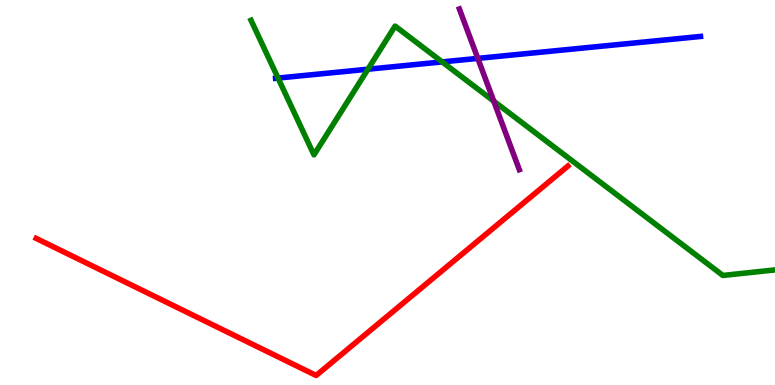[{'lines': ['blue', 'red'], 'intersections': []}, {'lines': ['green', 'red'], 'intersections': []}, {'lines': ['purple', 'red'], 'intersections': []}, {'lines': ['blue', 'green'], 'intersections': [{'x': 3.59, 'y': 7.97}, {'x': 4.75, 'y': 8.2}, {'x': 5.71, 'y': 8.39}]}, {'lines': ['blue', 'purple'], 'intersections': [{'x': 6.17, 'y': 8.48}]}, {'lines': ['green', 'purple'], 'intersections': [{'x': 6.37, 'y': 7.37}]}]